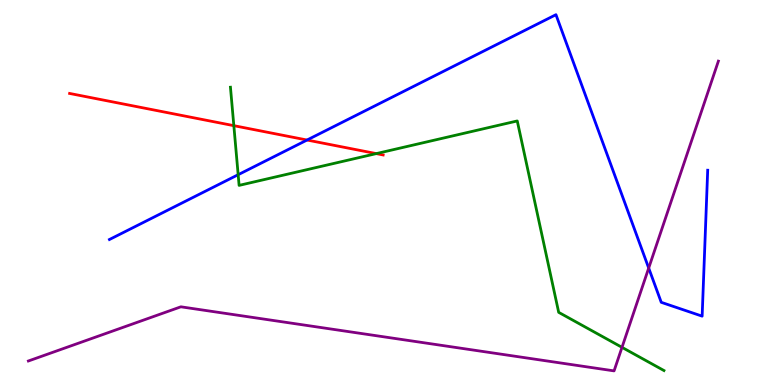[{'lines': ['blue', 'red'], 'intersections': [{'x': 3.96, 'y': 6.36}]}, {'lines': ['green', 'red'], 'intersections': [{'x': 3.02, 'y': 6.74}, {'x': 4.86, 'y': 6.01}]}, {'lines': ['purple', 'red'], 'intersections': []}, {'lines': ['blue', 'green'], 'intersections': [{'x': 3.07, 'y': 5.46}]}, {'lines': ['blue', 'purple'], 'intersections': [{'x': 8.37, 'y': 3.04}]}, {'lines': ['green', 'purple'], 'intersections': [{'x': 8.03, 'y': 0.978}]}]